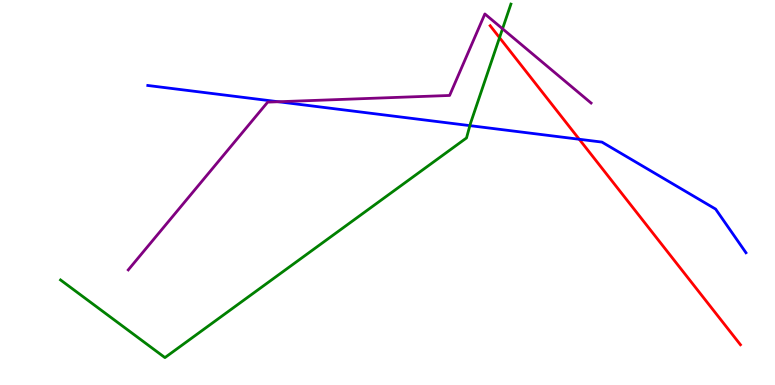[{'lines': ['blue', 'red'], 'intersections': [{'x': 7.47, 'y': 6.38}]}, {'lines': ['green', 'red'], 'intersections': [{'x': 6.45, 'y': 9.02}]}, {'lines': ['purple', 'red'], 'intersections': []}, {'lines': ['blue', 'green'], 'intersections': [{'x': 6.06, 'y': 6.74}]}, {'lines': ['blue', 'purple'], 'intersections': [{'x': 3.59, 'y': 7.36}]}, {'lines': ['green', 'purple'], 'intersections': [{'x': 6.48, 'y': 9.25}]}]